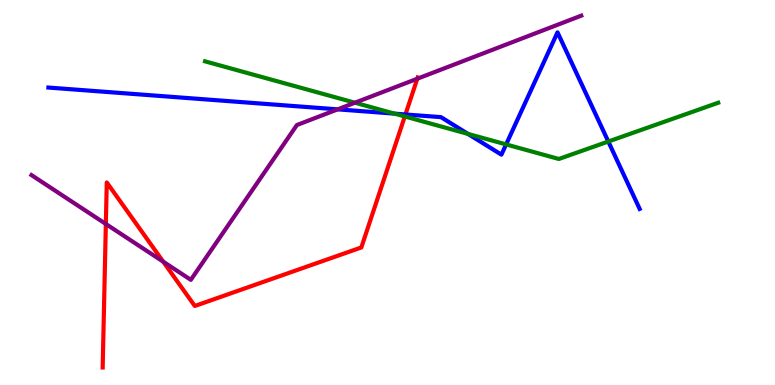[{'lines': ['blue', 'red'], 'intersections': [{'x': 5.23, 'y': 7.03}]}, {'lines': ['green', 'red'], 'intersections': [{'x': 5.22, 'y': 6.97}]}, {'lines': ['purple', 'red'], 'intersections': [{'x': 1.37, 'y': 4.18}, {'x': 2.11, 'y': 3.2}, {'x': 5.38, 'y': 7.96}]}, {'lines': ['blue', 'green'], 'intersections': [{'x': 5.09, 'y': 7.05}, {'x': 6.04, 'y': 6.52}, {'x': 6.53, 'y': 6.25}, {'x': 7.85, 'y': 6.32}]}, {'lines': ['blue', 'purple'], 'intersections': [{'x': 4.36, 'y': 7.16}]}, {'lines': ['green', 'purple'], 'intersections': [{'x': 4.58, 'y': 7.33}]}]